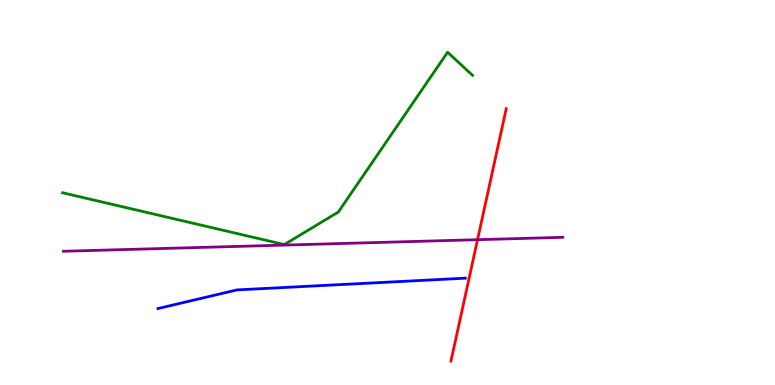[{'lines': ['blue', 'red'], 'intersections': []}, {'lines': ['green', 'red'], 'intersections': []}, {'lines': ['purple', 'red'], 'intersections': [{'x': 6.16, 'y': 3.77}]}, {'lines': ['blue', 'green'], 'intersections': []}, {'lines': ['blue', 'purple'], 'intersections': []}, {'lines': ['green', 'purple'], 'intersections': []}]